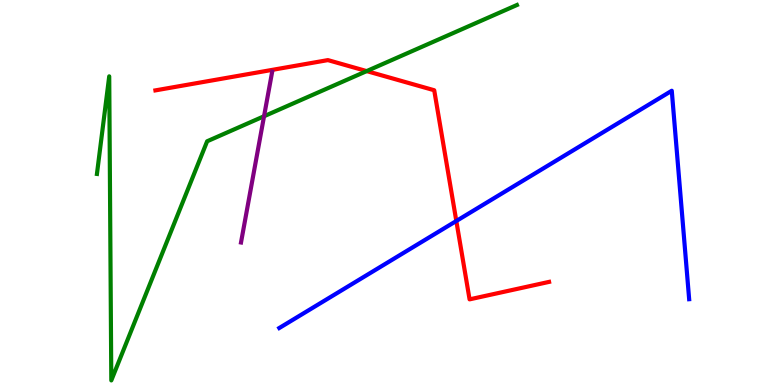[{'lines': ['blue', 'red'], 'intersections': [{'x': 5.89, 'y': 4.26}]}, {'lines': ['green', 'red'], 'intersections': [{'x': 4.73, 'y': 8.15}]}, {'lines': ['purple', 'red'], 'intersections': []}, {'lines': ['blue', 'green'], 'intersections': []}, {'lines': ['blue', 'purple'], 'intersections': []}, {'lines': ['green', 'purple'], 'intersections': [{'x': 3.41, 'y': 6.98}]}]